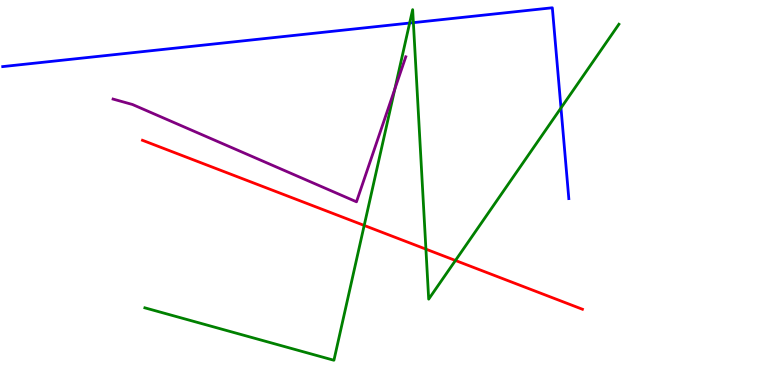[{'lines': ['blue', 'red'], 'intersections': []}, {'lines': ['green', 'red'], 'intersections': [{'x': 4.7, 'y': 4.14}, {'x': 5.5, 'y': 3.53}, {'x': 5.88, 'y': 3.23}]}, {'lines': ['purple', 'red'], 'intersections': []}, {'lines': ['blue', 'green'], 'intersections': [{'x': 5.29, 'y': 9.4}, {'x': 5.33, 'y': 9.41}, {'x': 7.24, 'y': 7.2}]}, {'lines': ['blue', 'purple'], 'intersections': []}, {'lines': ['green', 'purple'], 'intersections': [{'x': 5.09, 'y': 7.69}]}]